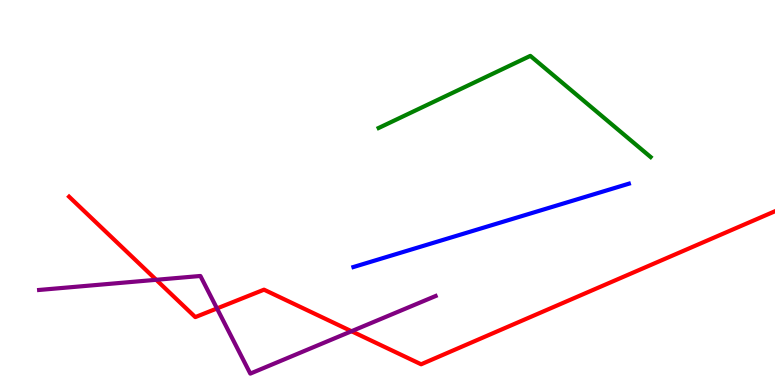[{'lines': ['blue', 'red'], 'intersections': []}, {'lines': ['green', 'red'], 'intersections': []}, {'lines': ['purple', 'red'], 'intersections': [{'x': 2.02, 'y': 2.73}, {'x': 2.8, 'y': 1.99}, {'x': 4.54, 'y': 1.4}]}, {'lines': ['blue', 'green'], 'intersections': []}, {'lines': ['blue', 'purple'], 'intersections': []}, {'lines': ['green', 'purple'], 'intersections': []}]